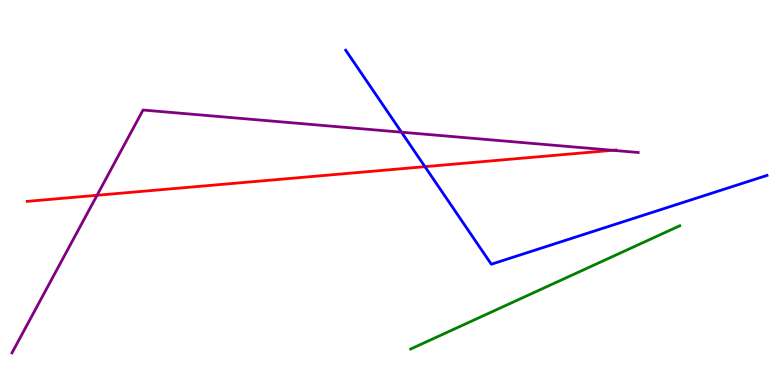[{'lines': ['blue', 'red'], 'intersections': [{'x': 5.48, 'y': 5.67}]}, {'lines': ['green', 'red'], 'intersections': []}, {'lines': ['purple', 'red'], 'intersections': [{'x': 1.25, 'y': 4.93}, {'x': 7.9, 'y': 6.1}]}, {'lines': ['blue', 'green'], 'intersections': []}, {'lines': ['blue', 'purple'], 'intersections': [{'x': 5.18, 'y': 6.57}]}, {'lines': ['green', 'purple'], 'intersections': []}]